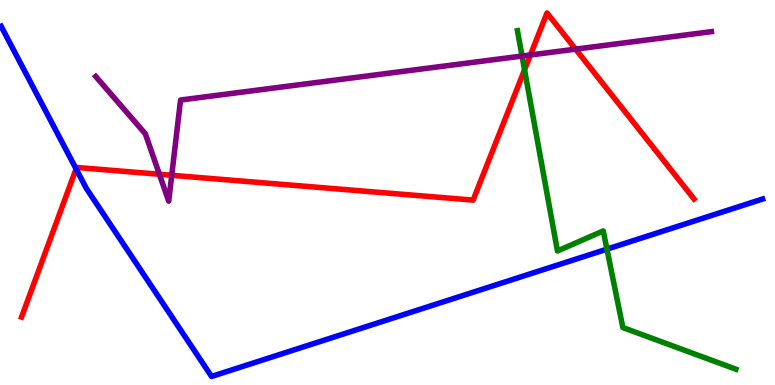[{'lines': ['blue', 'red'], 'intersections': [{'x': 0.982, 'y': 5.61}]}, {'lines': ['green', 'red'], 'intersections': [{'x': 6.77, 'y': 8.19}]}, {'lines': ['purple', 'red'], 'intersections': [{'x': 2.06, 'y': 5.47}, {'x': 2.22, 'y': 5.45}, {'x': 6.84, 'y': 8.57}, {'x': 7.43, 'y': 8.72}]}, {'lines': ['blue', 'green'], 'intersections': [{'x': 7.83, 'y': 3.53}]}, {'lines': ['blue', 'purple'], 'intersections': []}, {'lines': ['green', 'purple'], 'intersections': [{'x': 6.74, 'y': 8.54}]}]